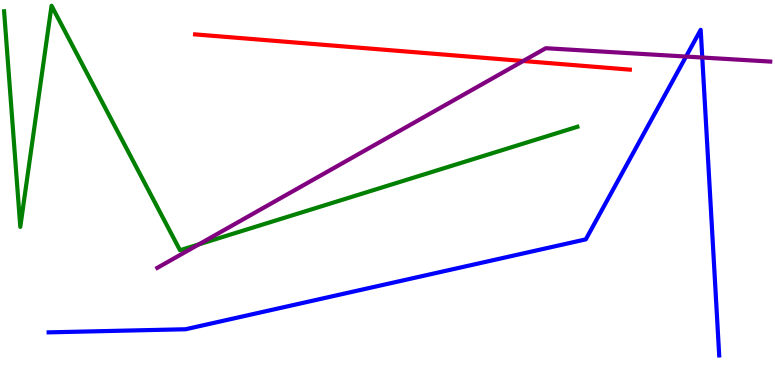[{'lines': ['blue', 'red'], 'intersections': []}, {'lines': ['green', 'red'], 'intersections': []}, {'lines': ['purple', 'red'], 'intersections': [{'x': 6.75, 'y': 8.42}]}, {'lines': ['blue', 'green'], 'intersections': []}, {'lines': ['blue', 'purple'], 'intersections': [{'x': 8.85, 'y': 8.53}, {'x': 9.06, 'y': 8.51}]}, {'lines': ['green', 'purple'], 'intersections': [{'x': 2.57, 'y': 3.65}]}]